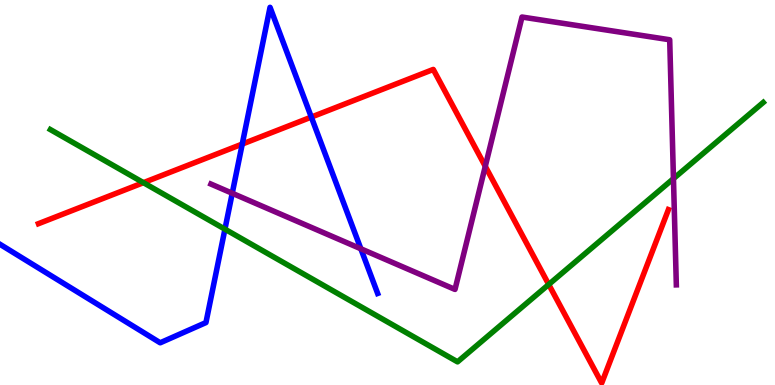[{'lines': ['blue', 'red'], 'intersections': [{'x': 3.13, 'y': 6.26}, {'x': 4.02, 'y': 6.96}]}, {'lines': ['green', 'red'], 'intersections': [{'x': 1.85, 'y': 5.26}, {'x': 7.08, 'y': 2.61}]}, {'lines': ['purple', 'red'], 'intersections': [{'x': 6.26, 'y': 5.68}]}, {'lines': ['blue', 'green'], 'intersections': [{'x': 2.9, 'y': 4.05}]}, {'lines': ['blue', 'purple'], 'intersections': [{'x': 3.0, 'y': 4.98}, {'x': 4.66, 'y': 3.54}]}, {'lines': ['green', 'purple'], 'intersections': [{'x': 8.69, 'y': 5.36}]}]